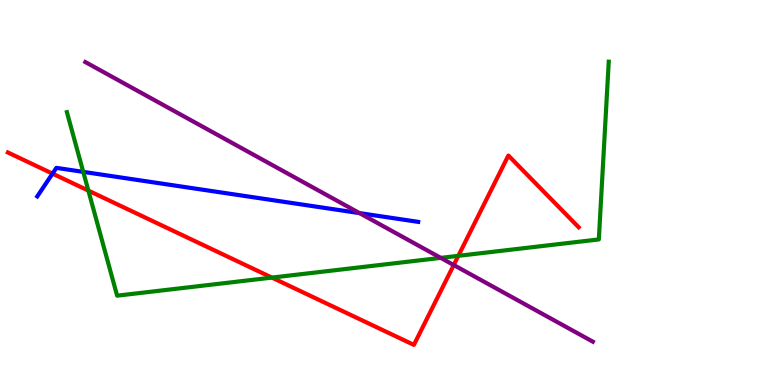[{'lines': ['blue', 'red'], 'intersections': [{'x': 0.678, 'y': 5.49}]}, {'lines': ['green', 'red'], 'intersections': [{'x': 1.14, 'y': 5.05}, {'x': 3.51, 'y': 2.79}, {'x': 5.91, 'y': 3.35}]}, {'lines': ['purple', 'red'], 'intersections': [{'x': 5.85, 'y': 3.12}]}, {'lines': ['blue', 'green'], 'intersections': [{'x': 1.07, 'y': 5.54}]}, {'lines': ['blue', 'purple'], 'intersections': [{'x': 4.64, 'y': 4.46}]}, {'lines': ['green', 'purple'], 'intersections': [{'x': 5.69, 'y': 3.3}]}]